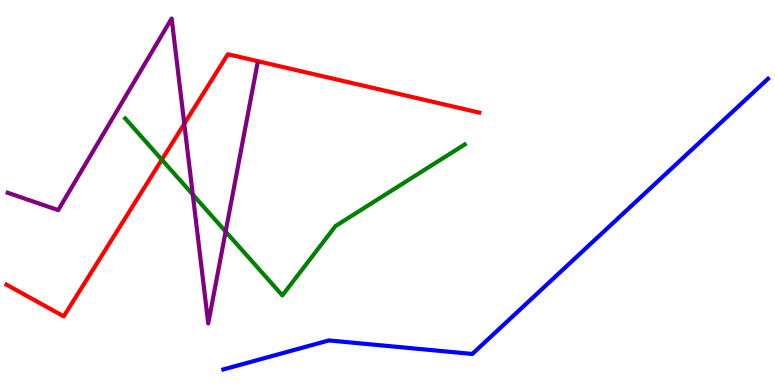[{'lines': ['blue', 'red'], 'intersections': []}, {'lines': ['green', 'red'], 'intersections': [{'x': 2.09, 'y': 5.85}]}, {'lines': ['purple', 'red'], 'intersections': [{'x': 2.38, 'y': 6.78}]}, {'lines': ['blue', 'green'], 'intersections': []}, {'lines': ['blue', 'purple'], 'intersections': []}, {'lines': ['green', 'purple'], 'intersections': [{'x': 2.49, 'y': 4.95}, {'x': 2.91, 'y': 3.99}]}]